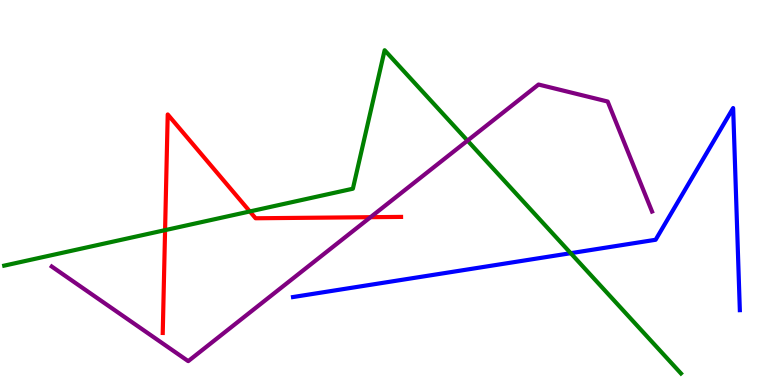[{'lines': ['blue', 'red'], 'intersections': []}, {'lines': ['green', 'red'], 'intersections': [{'x': 2.13, 'y': 4.02}, {'x': 3.22, 'y': 4.51}]}, {'lines': ['purple', 'red'], 'intersections': [{'x': 4.78, 'y': 4.36}]}, {'lines': ['blue', 'green'], 'intersections': [{'x': 7.36, 'y': 3.42}]}, {'lines': ['blue', 'purple'], 'intersections': []}, {'lines': ['green', 'purple'], 'intersections': [{'x': 6.03, 'y': 6.35}]}]